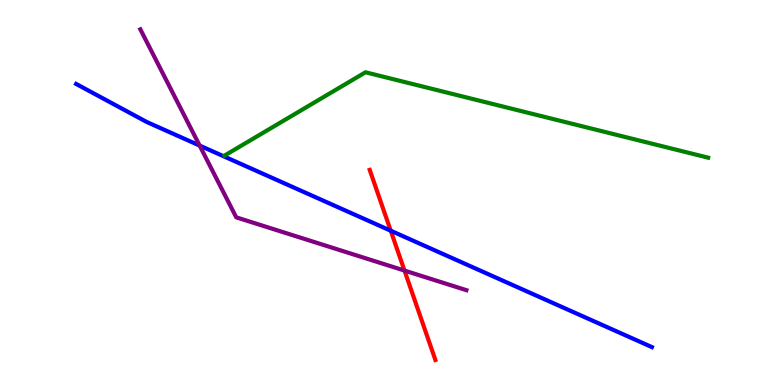[{'lines': ['blue', 'red'], 'intersections': [{'x': 5.04, 'y': 4.01}]}, {'lines': ['green', 'red'], 'intersections': []}, {'lines': ['purple', 'red'], 'intersections': [{'x': 5.22, 'y': 2.97}]}, {'lines': ['blue', 'green'], 'intersections': []}, {'lines': ['blue', 'purple'], 'intersections': [{'x': 2.58, 'y': 6.22}]}, {'lines': ['green', 'purple'], 'intersections': []}]